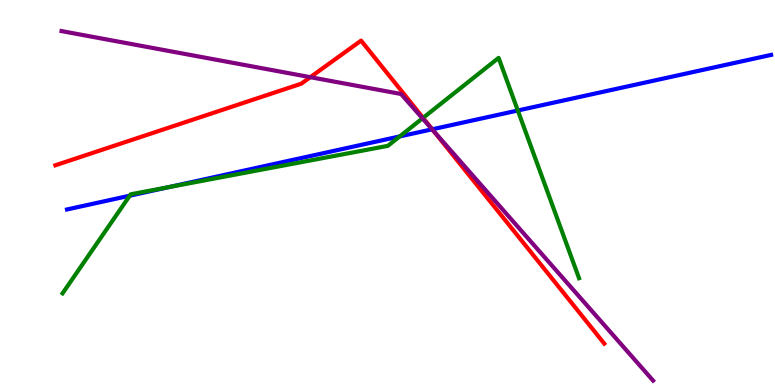[{'lines': ['blue', 'red'], 'intersections': [{'x': 5.58, 'y': 6.64}]}, {'lines': ['green', 'red'], 'intersections': [{'x': 5.46, 'y': 6.94}]}, {'lines': ['purple', 'red'], 'intersections': [{'x': 4.0, 'y': 8.0}, {'x': 5.6, 'y': 6.59}]}, {'lines': ['blue', 'green'], 'intersections': [{'x': 1.67, 'y': 4.92}, {'x': 2.18, 'y': 5.14}, {'x': 5.16, 'y': 6.46}, {'x': 6.68, 'y': 7.13}]}, {'lines': ['blue', 'purple'], 'intersections': [{'x': 5.58, 'y': 6.64}]}, {'lines': ['green', 'purple'], 'intersections': [{'x': 5.45, 'y': 6.93}]}]